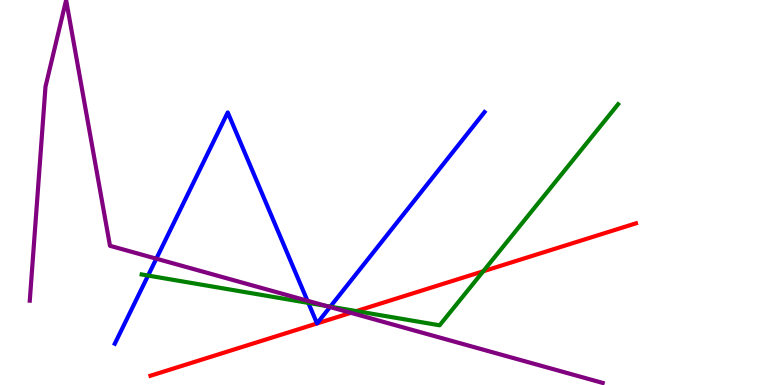[{'lines': ['blue', 'red'], 'intersections': []}, {'lines': ['green', 'red'], 'intersections': [{'x': 4.6, 'y': 1.92}, {'x': 6.24, 'y': 2.95}]}, {'lines': ['purple', 'red'], 'intersections': [{'x': 4.53, 'y': 1.87}]}, {'lines': ['blue', 'green'], 'intersections': [{'x': 1.91, 'y': 2.84}, {'x': 3.98, 'y': 2.13}, {'x': 4.26, 'y': 2.03}]}, {'lines': ['blue', 'purple'], 'intersections': [{'x': 2.02, 'y': 3.28}, {'x': 3.97, 'y': 2.19}, {'x': 4.26, 'y': 2.03}]}, {'lines': ['green', 'purple'], 'intersections': [{'x': 4.21, 'y': 2.05}]}]